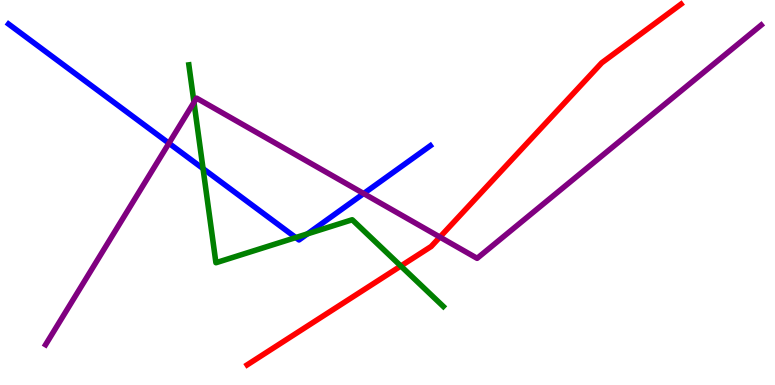[{'lines': ['blue', 'red'], 'intersections': []}, {'lines': ['green', 'red'], 'intersections': [{'x': 5.17, 'y': 3.09}]}, {'lines': ['purple', 'red'], 'intersections': [{'x': 5.68, 'y': 3.84}]}, {'lines': ['blue', 'green'], 'intersections': [{'x': 2.62, 'y': 5.62}, {'x': 3.82, 'y': 3.83}, {'x': 3.97, 'y': 3.93}]}, {'lines': ['blue', 'purple'], 'intersections': [{'x': 2.18, 'y': 6.28}, {'x': 4.69, 'y': 4.97}]}, {'lines': ['green', 'purple'], 'intersections': [{'x': 2.5, 'y': 7.34}]}]